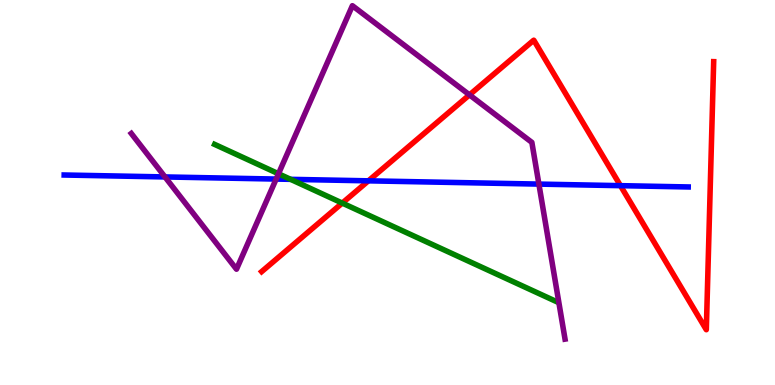[{'lines': ['blue', 'red'], 'intersections': [{'x': 4.75, 'y': 5.3}, {'x': 8.01, 'y': 5.18}]}, {'lines': ['green', 'red'], 'intersections': [{'x': 4.42, 'y': 4.73}]}, {'lines': ['purple', 'red'], 'intersections': [{'x': 6.06, 'y': 7.54}]}, {'lines': ['blue', 'green'], 'intersections': [{'x': 3.75, 'y': 5.34}]}, {'lines': ['blue', 'purple'], 'intersections': [{'x': 2.13, 'y': 5.4}, {'x': 3.56, 'y': 5.35}, {'x': 6.95, 'y': 5.22}]}, {'lines': ['green', 'purple'], 'intersections': [{'x': 3.59, 'y': 5.49}]}]